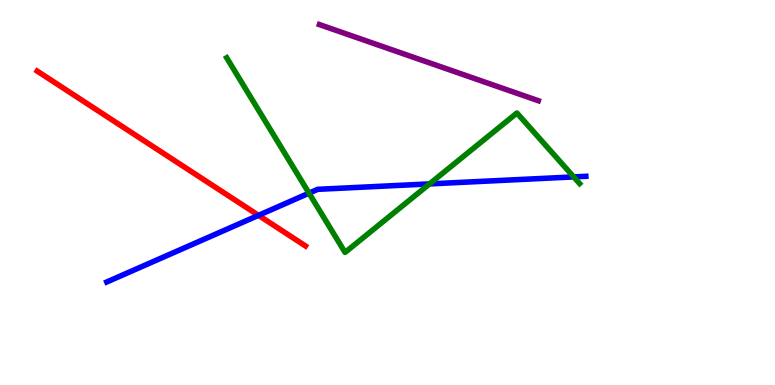[{'lines': ['blue', 'red'], 'intersections': [{'x': 3.34, 'y': 4.41}]}, {'lines': ['green', 'red'], 'intersections': []}, {'lines': ['purple', 'red'], 'intersections': []}, {'lines': ['blue', 'green'], 'intersections': [{'x': 3.99, 'y': 4.98}, {'x': 5.54, 'y': 5.22}, {'x': 7.4, 'y': 5.41}]}, {'lines': ['blue', 'purple'], 'intersections': []}, {'lines': ['green', 'purple'], 'intersections': []}]